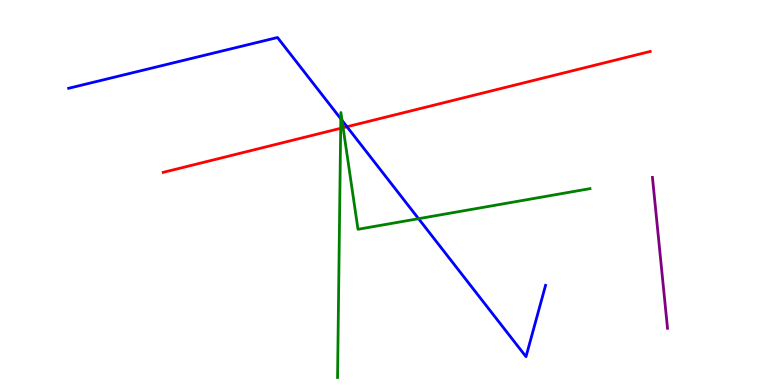[{'lines': ['blue', 'red'], 'intersections': [{'x': 4.48, 'y': 6.71}]}, {'lines': ['green', 'red'], 'intersections': [{'x': 4.4, 'y': 6.67}, {'x': 4.43, 'y': 6.68}]}, {'lines': ['purple', 'red'], 'intersections': []}, {'lines': ['blue', 'green'], 'intersections': [{'x': 4.4, 'y': 6.91}, {'x': 4.41, 'y': 6.87}, {'x': 5.4, 'y': 4.32}]}, {'lines': ['blue', 'purple'], 'intersections': []}, {'lines': ['green', 'purple'], 'intersections': []}]